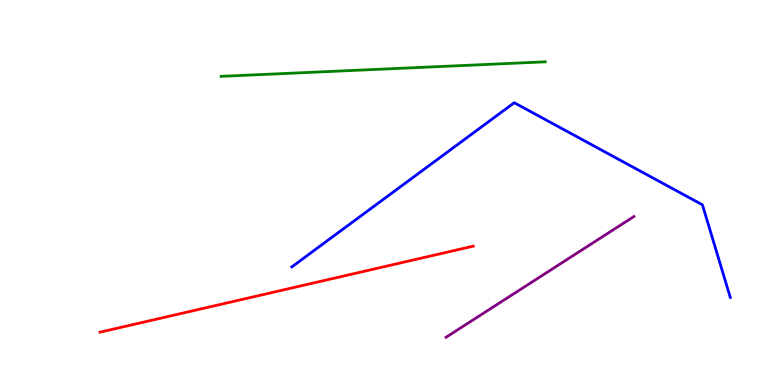[{'lines': ['blue', 'red'], 'intersections': []}, {'lines': ['green', 'red'], 'intersections': []}, {'lines': ['purple', 'red'], 'intersections': []}, {'lines': ['blue', 'green'], 'intersections': []}, {'lines': ['blue', 'purple'], 'intersections': []}, {'lines': ['green', 'purple'], 'intersections': []}]